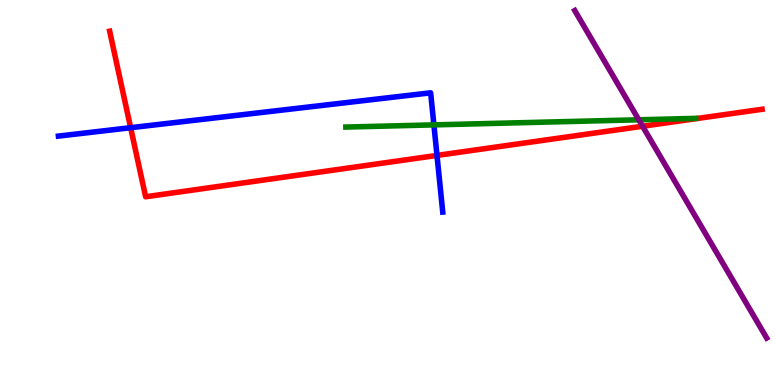[{'lines': ['blue', 'red'], 'intersections': [{'x': 1.69, 'y': 6.68}, {'x': 5.64, 'y': 5.96}]}, {'lines': ['green', 'red'], 'intersections': []}, {'lines': ['purple', 'red'], 'intersections': [{'x': 8.29, 'y': 6.72}]}, {'lines': ['blue', 'green'], 'intersections': [{'x': 5.6, 'y': 6.76}]}, {'lines': ['blue', 'purple'], 'intersections': []}, {'lines': ['green', 'purple'], 'intersections': [{'x': 8.24, 'y': 6.89}]}]